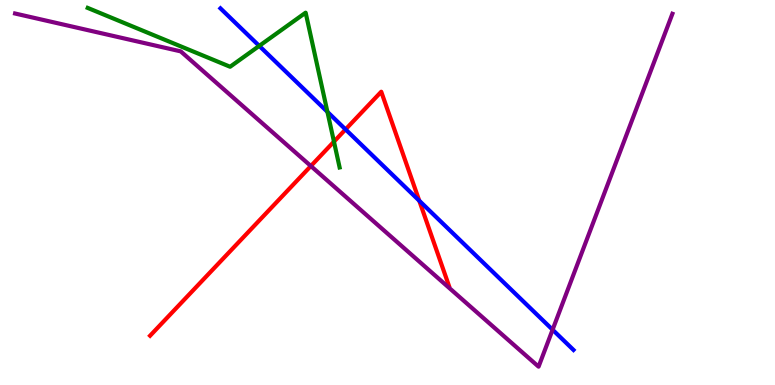[{'lines': ['blue', 'red'], 'intersections': [{'x': 4.46, 'y': 6.64}, {'x': 5.41, 'y': 4.79}]}, {'lines': ['green', 'red'], 'intersections': [{'x': 4.31, 'y': 6.32}]}, {'lines': ['purple', 'red'], 'intersections': [{'x': 4.01, 'y': 5.69}]}, {'lines': ['blue', 'green'], 'intersections': [{'x': 3.35, 'y': 8.81}, {'x': 4.22, 'y': 7.09}]}, {'lines': ['blue', 'purple'], 'intersections': [{'x': 7.13, 'y': 1.44}]}, {'lines': ['green', 'purple'], 'intersections': []}]